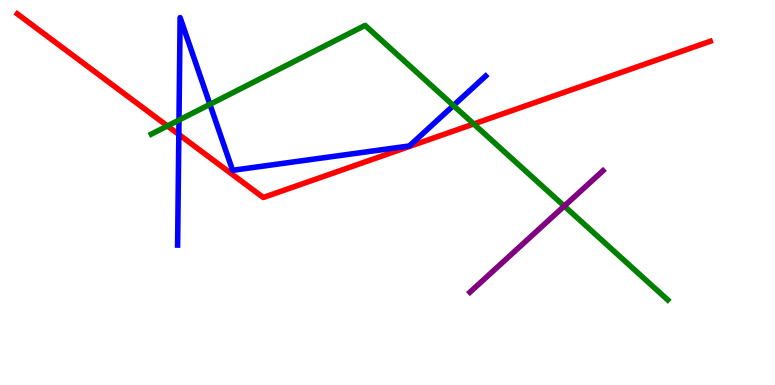[{'lines': ['blue', 'red'], 'intersections': [{'x': 2.31, 'y': 6.51}]}, {'lines': ['green', 'red'], 'intersections': [{'x': 2.16, 'y': 6.73}, {'x': 6.11, 'y': 6.78}]}, {'lines': ['purple', 'red'], 'intersections': []}, {'lines': ['blue', 'green'], 'intersections': [{'x': 2.31, 'y': 6.88}, {'x': 2.71, 'y': 7.29}, {'x': 5.85, 'y': 7.26}]}, {'lines': ['blue', 'purple'], 'intersections': []}, {'lines': ['green', 'purple'], 'intersections': [{'x': 7.28, 'y': 4.65}]}]